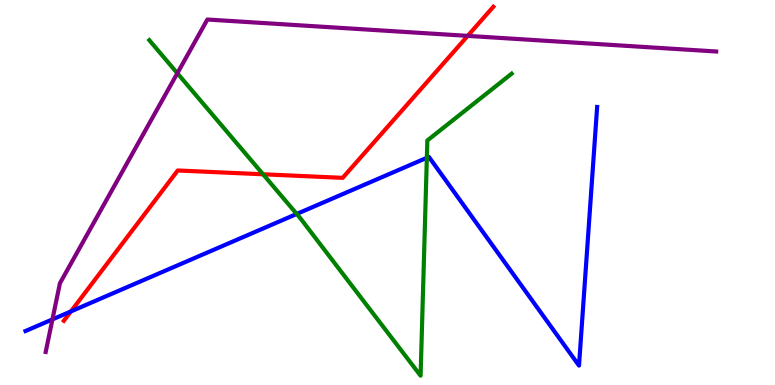[{'lines': ['blue', 'red'], 'intersections': [{'x': 0.915, 'y': 1.91}]}, {'lines': ['green', 'red'], 'intersections': [{'x': 3.39, 'y': 5.47}]}, {'lines': ['purple', 'red'], 'intersections': [{'x': 6.03, 'y': 9.07}]}, {'lines': ['blue', 'green'], 'intersections': [{'x': 3.83, 'y': 4.44}, {'x': 5.51, 'y': 5.9}]}, {'lines': ['blue', 'purple'], 'intersections': [{'x': 0.677, 'y': 1.7}]}, {'lines': ['green', 'purple'], 'intersections': [{'x': 2.29, 'y': 8.1}]}]